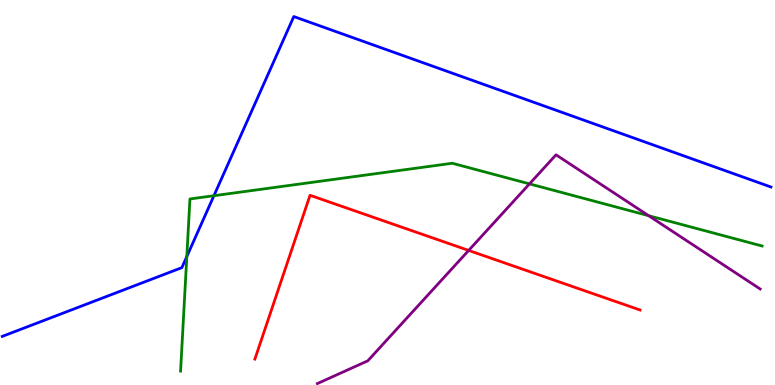[{'lines': ['blue', 'red'], 'intersections': []}, {'lines': ['green', 'red'], 'intersections': []}, {'lines': ['purple', 'red'], 'intersections': [{'x': 6.05, 'y': 3.5}]}, {'lines': ['blue', 'green'], 'intersections': [{'x': 2.41, 'y': 3.34}, {'x': 2.76, 'y': 4.92}]}, {'lines': ['blue', 'purple'], 'intersections': []}, {'lines': ['green', 'purple'], 'intersections': [{'x': 6.83, 'y': 5.22}, {'x': 8.37, 'y': 4.4}]}]